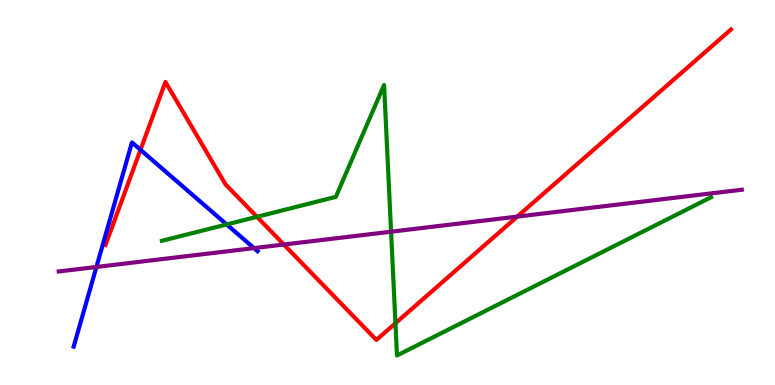[{'lines': ['blue', 'red'], 'intersections': [{'x': 1.81, 'y': 6.11}]}, {'lines': ['green', 'red'], 'intersections': [{'x': 3.32, 'y': 4.37}, {'x': 5.1, 'y': 1.6}]}, {'lines': ['purple', 'red'], 'intersections': [{'x': 3.66, 'y': 3.65}, {'x': 6.67, 'y': 4.37}]}, {'lines': ['blue', 'green'], 'intersections': [{'x': 2.92, 'y': 4.17}]}, {'lines': ['blue', 'purple'], 'intersections': [{'x': 1.24, 'y': 3.07}, {'x': 3.28, 'y': 3.56}]}, {'lines': ['green', 'purple'], 'intersections': [{'x': 5.05, 'y': 3.98}]}]